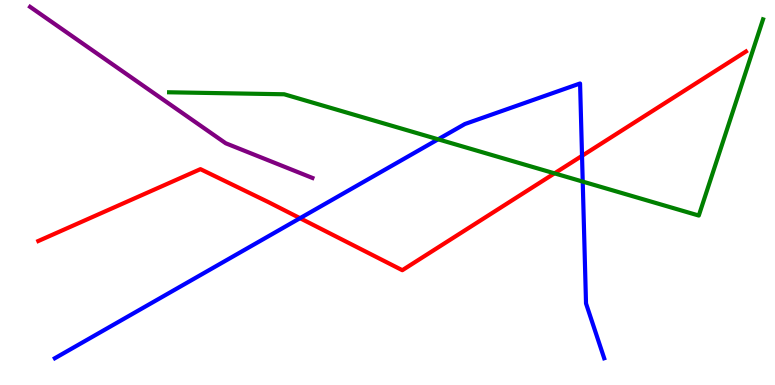[{'lines': ['blue', 'red'], 'intersections': [{'x': 3.87, 'y': 4.33}, {'x': 7.51, 'y': 5.95}]}, {'lines': ['green', 'red'], 'intersections': [{'x': 7.15, 'y': 5.5}]}, {'lines': ['purple', 'red'], 'intersections': []}, {'lines': ['blue', 'green'], 'intersections': [{'x': 5.65, 'y': 6.38}, {'x': 7.52, 'y': 5.28}]}, {'lines': ['blue', 'purple'], 'intersections': []}, {'lines': ['green', 'purple'], 'intersections': []}]